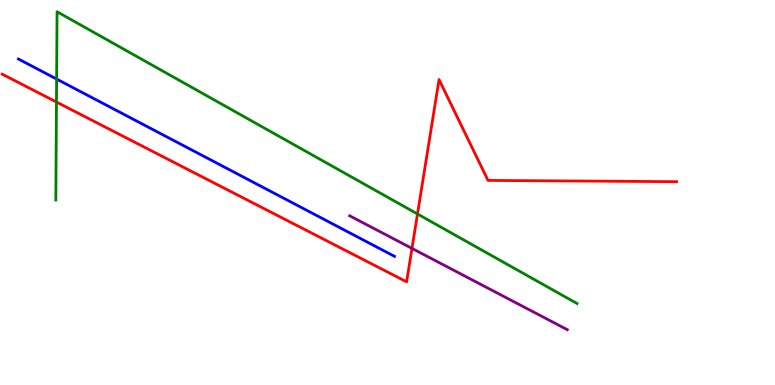[{'lines': ['blue', 'red'], 'intersections': []}, {'lines': ['green', 'red'], 'intersections': [{'x': 0.729, 'y': 7.35}, {'x': 5.39, 'y': 4.44}]}, {'lines': ['purple', 'red'], 'intersections': [{'x': 5.32, 'y': 3.55}]}, {'lines': ['blue', 'green'], 'intersections': [{'x': 0.731, 'y': 7.95}]}, {'lines': ['blue', 'purple'], 'intersections': []}, {'lines': ['green', 'purple'], 'intersections': []}]